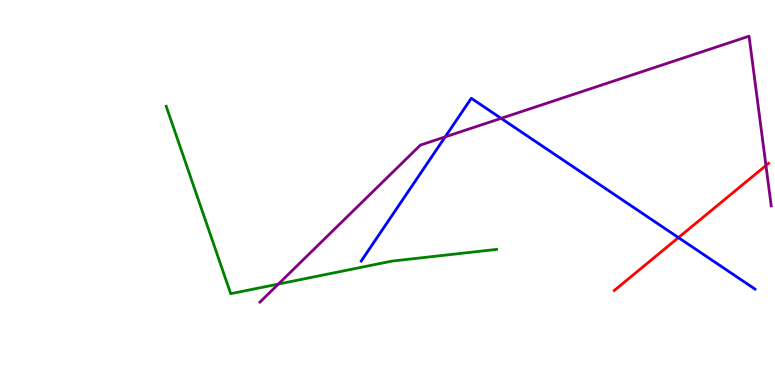[{'lines': ['blue', 'red'], 'intersections': [{'x': 8.75, 'y': 3.83}]}, {'lines': ['green', 'red'], 'intersections': []}, {'lines': ['purple', 'red'], 'intersections': [{'x': 9.88, 'y': 5.7}]}, {'lines': ['blue', 'green'], 'intersections': []}, {'lines': ['blue', 'purple'], 'intersections': [{'x': 5.74, 'y': 6.44}, {'x': 6.47, 'y': 6.93}]}, {'lines': ['green', 'purple'], 'intersections': [{'x': 3.59, 'y': 2.62}]}]